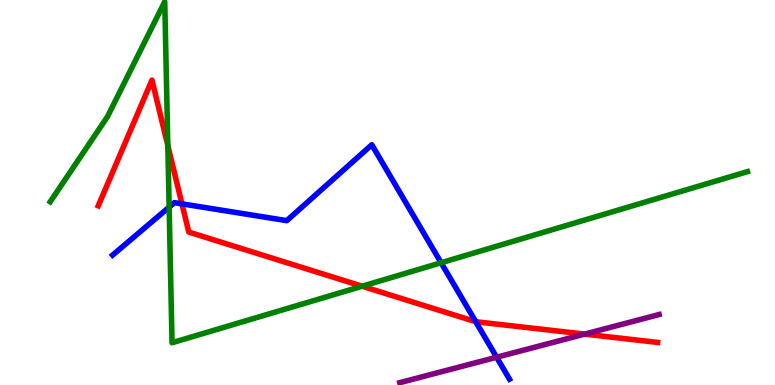[{'lines': ['blue', 'red'], 'intersections': [{'x': 2.35, 'y': 4.71}, {'x': 6.14, 'y': 1.64}]}, {'lines': ['green', 'red'], 'intersections': [{'x': 2.17, 'y': 6.22}, {'x': 4.67, 'y': 2.57}]}, {'lines': ['purple', 'red'], 'intersections': [{'x': 7.54, 'y': 1.32}]}, {'lines': ['blue', 'green'], 'intersections': [{'x': 2.18, 'y': 4.62}, {'x': 5.69, 'y': 3.18}]}, {'lines': ['blue', 'purple'], 'intersections': [{'x': 6.41, 'y': 0.721}]}, {'lines': ['green', 'purple'], 'intersections': []}]